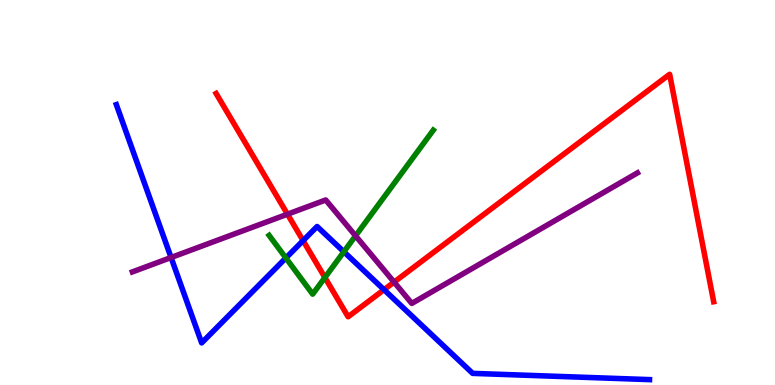[{'lines': ['blue', 'red'], 'intersections': [{'x': 3.91, 'y': 3.75}, {'x': 4.96, 'y': 2.48}]}, {'lines': ['green', 'red'], 'intersections': [{'x': 4.19, 'y': 2.79}]}, {'lines': ['purple', 'red'], 'intersections': [{'x': 3.71, 'y': 4.44}, {'x': 5.08, 'y': 2.67}]}, {'lines': ['blue', 'green'], 'intersections': [{'x': 3.69, 'y': 3.3}, {'x': 4.44, 'y': 3.46}]}, {'lines': ['blue', 'purple'], 'intersections': [{'x': 2.21, 'y': 3.31}]}, {'lines': ['green', 'purple'], 'intersections': [{'x': 4.59, 'y': 3.87}]}]